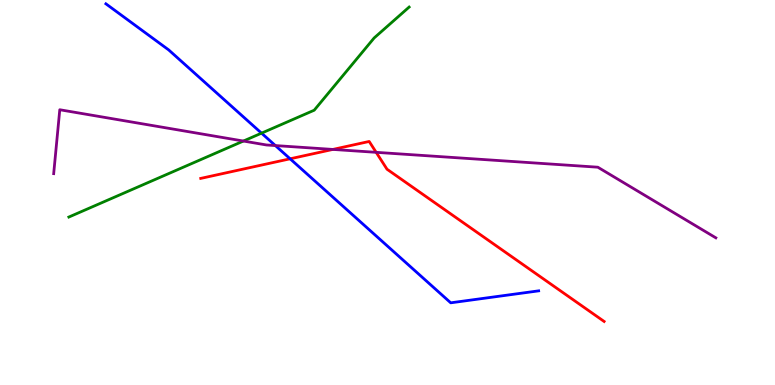[{'lines': ['blue', 'red'], 'intersections': [{'x': 3.74, 'y': 5.88}]}, {'lines': ['green', 'red'], 'intersections': []}, {'lines': ['purple', 'red'], 'intersections': [{'x': 4.3, 'y': 6.12}, {'x': 4.85, 'y': 6.04}]}, {'lines': ['blue', 'green'], 'intersections': [{'x': 3.37, 'y': 6.54}]}, {'lines': ['blue', 'purple'], 'intersections': [{'x': 3.55, 'y': 6.22}]}, {'lines': ['green', 'purple'], 'intersections': [{'x': 3.14, 'y': 6.34}]}]